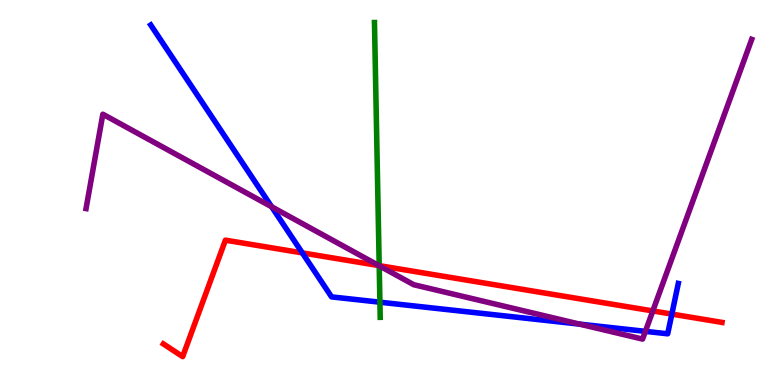[{'lines': ['blue', 'red'], 'intersections': [{'x': 3.9, 'y': 3.43}, {'x': 8.67, 'y': 1.84}]}, {'lines': ['green', 'red'], 'intersections': [{'x': 4.89, 'y': 3.1}]}, {'lines': ['purple', 'red'], 'intersections': [{'x': 4.89, 'y': 3.1}, {'x': 8.42, 'y': 1.92}]}, {'lines': ['blue', 'green'], 'intersections': [{'x': 4.9, 'y': 2.15}]}, {'lines': ['blue', 'purple'], 'intersections': [{'x': 3.51, 'y': 4.63}, {'x': 7.48, 'y': 1.58}, {'x': 8.33, 'y': 1.39}]}, {'lines': ['green', 'purple'], 'intersections': [{'x': 4.89, 'y': 3.1}]}]